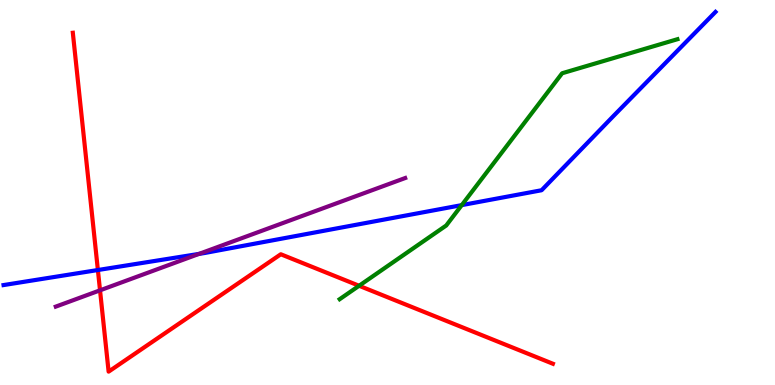[{'lines': ['blue', 'red'], 'intersections': [{'x': 1.26, 'y': 2.99}]}, {'lines': ['green', 'red'], 'intersections': [{'x': 4.63, 'y': 2.58}]}, {'lines': ['purple', 'red'], 'intersections': [{'x': 1.29, 'y': 2.46}]}, {'lines': ['blue', 'green'], 'intersections': [{'x': 5.96, 'y': 4.67}]}, {'lines': ['blue', 'purple'], 'intersections': [{'x': 2.57, 'y': 3.41}]}, {'lines': ['green', 'purple'], 'intersections': []}]